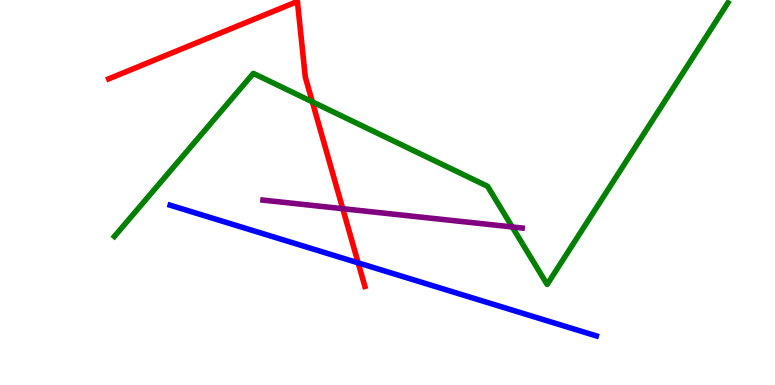[{'lines': ['blue', 'red'], 'intersections': [{'x': 4.62, 'y': 3.17}]}, {'lines': ['green', 'red'], 'intersections': [{'x': 4.03, 'y': 7.36}]}, {'lines': ['purple', 'red'], 'intersections': [{'x': 4.42, 'y': 4.58}]}, {'lines': ['blue', 'green'], 'intersections': []}, {'lines': ['blue', 'purple'], 'intersections': []}, {'lines': ['green', 'purple'], 'intersections': [{'x': 6.61, 'y': 4.1}]}]